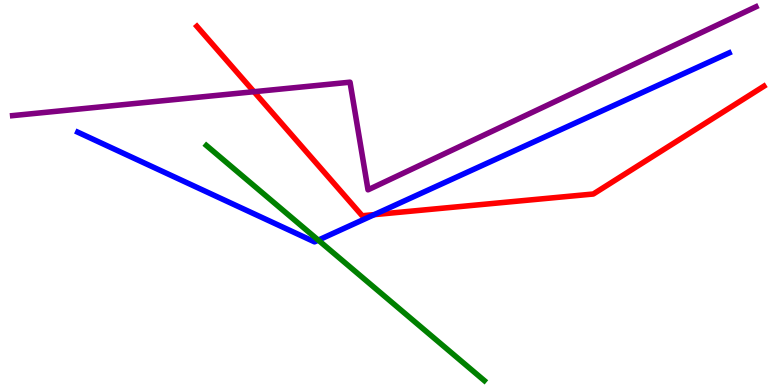[{'lines': ['blue', 'red'], 'intersections': [{'x': 4.83, 'y': 4.43}]}, {'lines': ['green', 'red'], 'intersections': []}, {'lines': ['purple', 'red'], 'intersections': [{'x': 3.28, 'y': 7.62}]}, {'lines': ['blue', 'green'], 'intersections': [{'x': 4.11, 'y': 3.76}]}, {'lines': ['blue', 'purple'], 'intersections': []}, {'lines': ['green', 'purple'], 'intersections': []}]